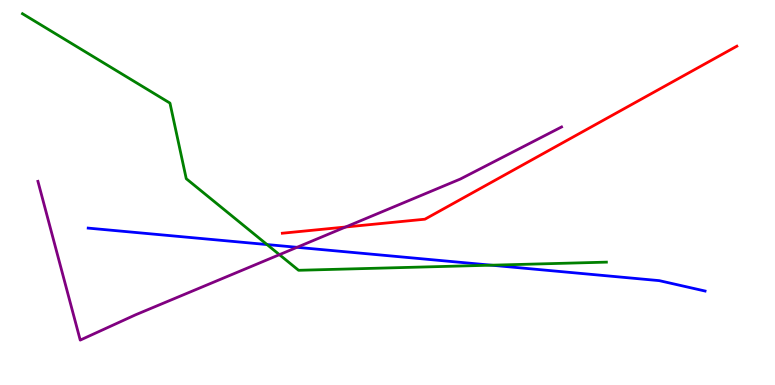[{'lines': ['blue', 'red'], 'intersections': []}, {'lines': ['green', 'red'], 'intersections': []}, {'lines': ['purple', 'red'], 'intersections': [{'x': 4.46, 'y': 4.1}]}, {'lines': ['blue', 'green'], 'intersections': [{'x': 3.45, 'y': 3.65}, {'x': 6.34, 'y': 3.11}]}, {'lines': ['blue', 'purple'], 'intersections': [{'x': 3.83, 'y': 3.58}]}, {'lines': ['green', 'purple'], 'intersections': [{'x': 3.61, 'y': 3.39}]}]